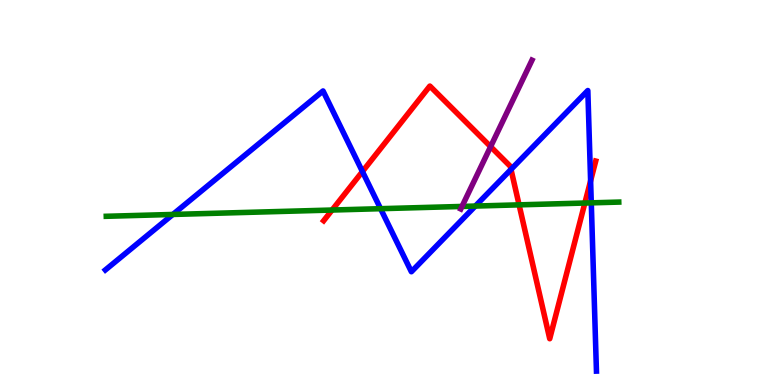[{'lines': ['blue', 'red'], 'intersections': [{'x': 4.68, 'y': 5.54}, {'x': 6.59, 'y': 5.6}, {'x': 7.62, 'y': 5.3}]}, {'lines': ['green', 'red'], 'intersections': [{'x': 4.28, 'y': 4.54}, {'x': 6.7, 'y': 4.68}, {'x': 7.55, 'y': 4.73}]}, {'lines': ['purple', 'red'], 'intersections': [{'x': 6.33, 'y': 6.19}]}, {'lines': ['blue', 'green'], 'intersections': [{'x': 2.23, 'y': 4.43}, {'x': 4.91, 'y': 4.58}, {'x': 6.13, 'y': 4.65}, {'x': 7.63, 'y': 4.73}]}, {'lines': ['blue', 'purple'], 'intersections': []}, {'lines': ['green', 'purple'], 'intersections': [{'x': 5.96, 'y': 4.64}]}]